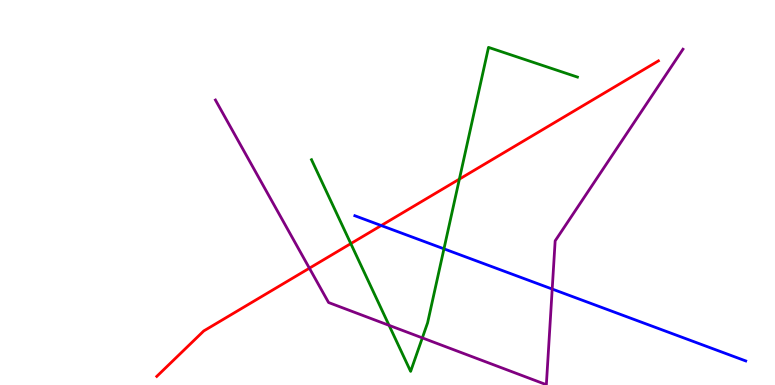[{'lines': ['blue', 'red'], 'intersections': [{'x': 4.92, 'y': 4.14}]}, {'lines': ['green', 'red'], 'intersections': [{'x': 4.53, 'y': 3.67}, {'x': 5.93, 'y': 5.35}]}, {'lines': ['purple', 'red'], 'intersections': [{'x': 3.99, 'y': 3.03}]}, {'lines': ['blue', 'green'], 'intersections': [{'x': 5.73, 'y': 3.54}]}, {'lines': ['blue', 'purple'], 'intersections': [{'x': 7.13, 'y': 2.49}]}, {'lines': ['green', 'purple'], 'intersections': [{'x': 5.02, 'y': 1.55}, {'x': 5.45, 'y': 1.22}]}]